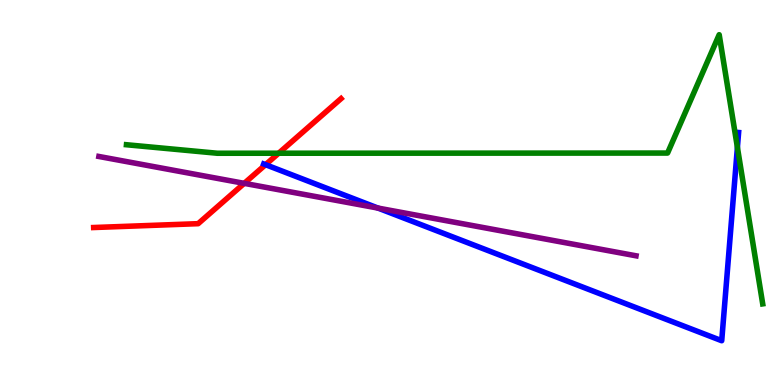[{'lines': ['blue', 'red'], 'intersections': [{'x': 3.43, 'y': 5.72}]}, {'lines': ['green', 'red'], 'intersections': [{'x': 3.6, 'y': 6.02}]}, {'lines': ['purple', 'red'], 'intersections': [{'x': 3.15, 'y': 5.24}]}, {'lines': ['blue', 'green'], 'intersections': [{'x': 9.51, 'y': 6.17}]}, {'lines': ['blue', 'purple'], 'intersections': [{'x': 4.88, 'y': 4.6}]}, {'lines': ['green', 'purple'], 'intersections': []}]